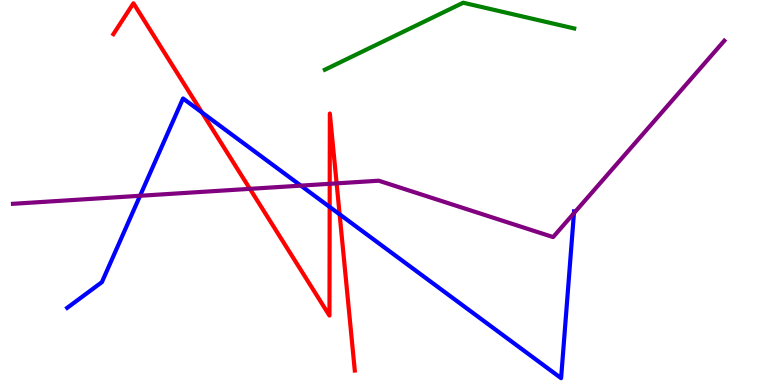[{'lines': ['blue', 'red'], 'intersections': [{'x': 2.61, 'y': 7.08}, {'x': 4.25, 'y': 4.62}, {'x': 4.38, 'y': 4.43}]}, {'lines': ['green', 'red'], 'intersections': []}, {'lines': ['purple', 'red'], 'intersections': [{'x': 3.22, 'y': 5.09}, {'x': 4.25, 'y': 5.23}, {'x': 4.34, 'y': 5.24}]}, {'lines': ['blue', 'green'], 'intersections': []}, {'lines': ['blue', 'purple'], 'intersections': [{'x': 1.81, 'y': 4.91}, {'x': 3.88, 'y': 5.18}, {'x': 7.41, 'y': 4.46}]}, {'lines': ['green', 'purple'], 'intersections': []}]